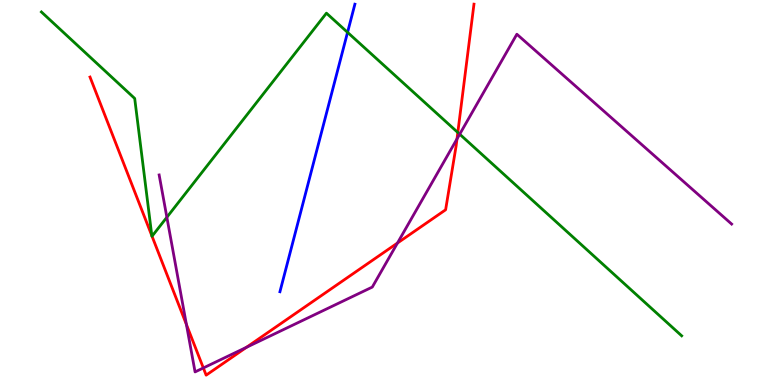[{'lines': ['blue', 'red'], 'intersections': []}, {'lines': ['green', 'red'], 'intersections': [{'x': 1.96, 'y': 3.88}, {'x': 1.96, 'y': 3.86}, {'x': 5.91, 'y': 6.56}]}, {'lines': ['purple', 'red'], 'intersections': [{'x': 2.41, 'y': 1.57}, {'x': 2.62, 'y': 0.443}, {'x': 3.18, 'y': 0.979}, {'x': 5.13, 'y': 3.69}, {'x': 5.9, 'y': 6.39}]}, {'lines': ['blue', 'green'], 'intersections': [{'x': 4.48, 'y': 9.16}]}, {'lines': ['blue', 'purple'], 'intersections': []}, {'lines': ['green', 'purple'], 'intersections': [{'x': 2.15, 'y': 4.36}, {'x': 5.93, 'y': 6.51}]}]